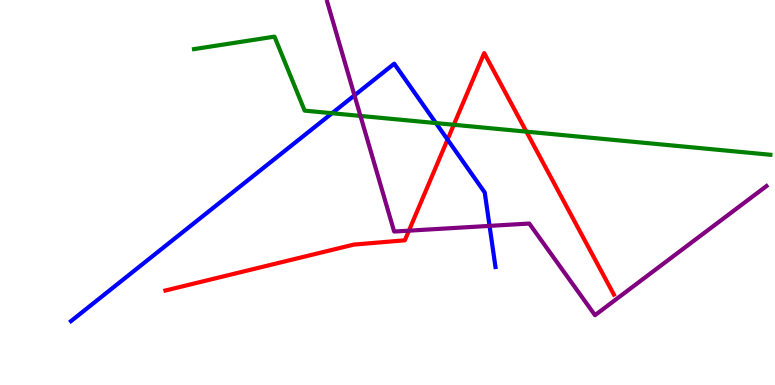[{'lines': ['blue', 'red'], 'intersections': [{'x': 5.77, 'y': 6.37}]}, {'lines': ['green', 'red'], 'intersections': [{'x': 5.86, 'y': 6.76}, {'x': 6.79, 'y': 6.58}]}, {'lines': ['purple', 'red'], 'intersections': [{'x': 5.28, 'y': 4.01}]}, {'lines': ['blue', 'green'], 'intersections': [{'x': 4.28, 'y': 7.06}, {'x': 5.63, 'y': 6.8}]}, {'lines': ['blue', 'purple'], 'intersections': [{'x': 4.57, 'y': 7.52}, {'x': 6.32, 'y': 4.13}]}, {'lines': ['green', 'purple'], 'intersections': [{'x': 4.65, 'y': 6.99}]}]